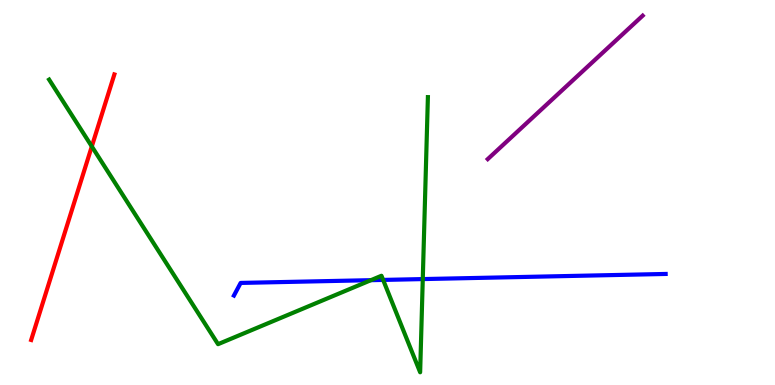[{'lines': ['blue', 'red'], 'intersections': []}, {'lines': ['green', 'red'], 'intersections': [{'x': 1.18, 'y': 6.2}]}, {'lines': ['purple', 'red'], 'intersections': []}, {'lines': ['blue', 'green'], 'intersections': [{'x': 4.79, 'y': 2.72}, {'x': 4.94, 'y': 2.73}, {'x': 5.46, 'y': 2.75}]}, {'lines': ['blue', 'purple'], 'intersections': []}, {'lines': ['green', 'purple'], 'intersections': []}]